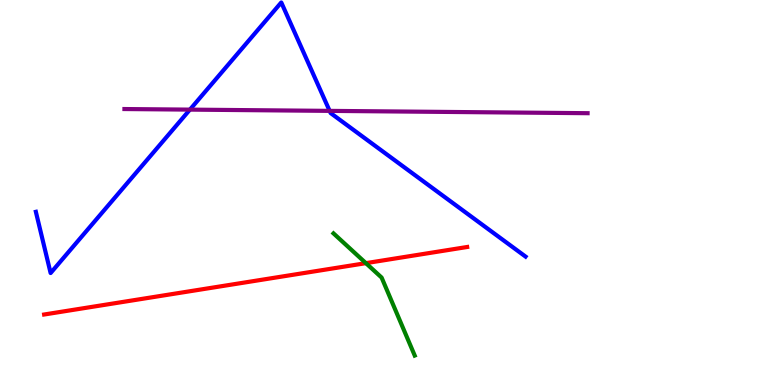[{'lines': ['blue', 'red'], 'intersections': []}, {'lines': ['green', 'red'], 'intersections': [{'x': 4.72, 'y': 3.16}]}, {'lines': ['purple', 'red'], 'intersections': []}, {'lines': ['blue', 'green'], 'intersections': []}, {'lines': ['blue', 'purple'], 'intersections': [{'x': 2.45, 'y': 7.15}, {'x': 4.25, 'y': 7.12}]}, {'lines': ['green', 'purple'], 'intersections': []}]